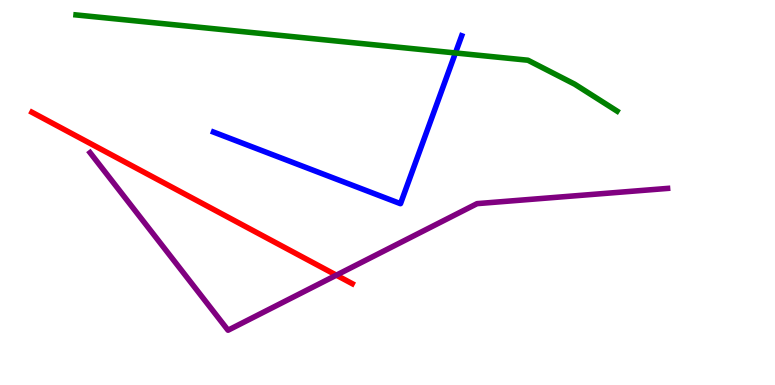[{'lines': ['blue', 'red'], 'intersections': []}, {'lines': ['green', 'red'], 'intersections': []}, {'lines': ['purple', 'red'], 'intersections': [{'x': 4.34, 'y': 2.85}]}, {'lines': ['blue', 'green'], 'intersections': [{'x': 5.88, 'y': 8.62}]}, {'lines': ['blue', 'purple'], 'intersections': []}, {'lines': ['green', 'purple'], 'intersections': []}]